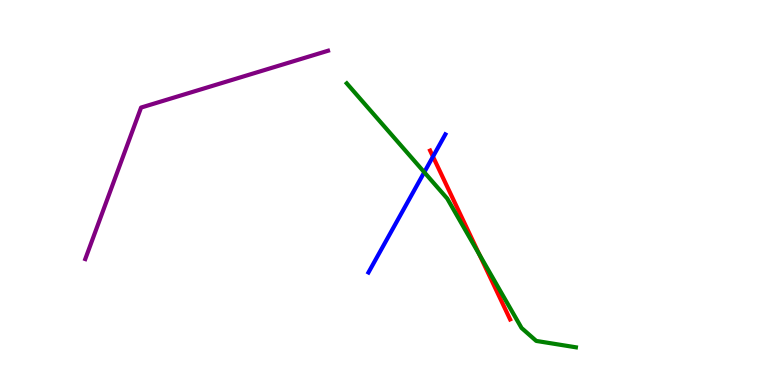[{'lines': ['blue', 'red'], 'intersections': [{'x': 5.59, 'y': 5.93}]}, {'lines': ['green', 'red'], 'intersections': [{'x': 6.19, 'y': 3.39}]}, {'lines': ['purple', 'red'], 'intersections': []}, {'lines': ['blue', 'green'], 'intersections': [{'x': 5.47, 'y': 5.53}]}, {'lines': ['blue', 'purple'], 'intersections': []}, {'lines': ['green', 'purple'], 'intersections': []}]